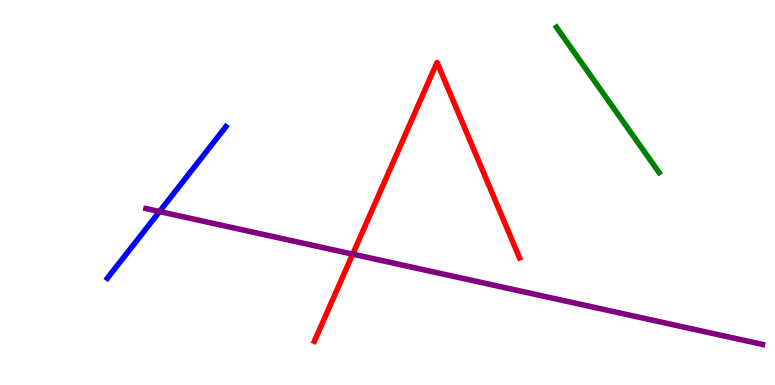[{'lines': ['blue', 'red'], 'intersections': []}, {'lines': ['green', 'red'], 'intersections': []}, {'lines': ['purple', 'red'], 'intersections': [{'x': 4.55, 'y': 3.4}]}, {'lines': ['blue', 'green'], 'intersections': []}, {'lines': ['blue', 'purple'], 'intersections': [{'x': 2.06, 'y': 4.5}]}, {'lines': ['green', 'purple'], 'intersections': []}]